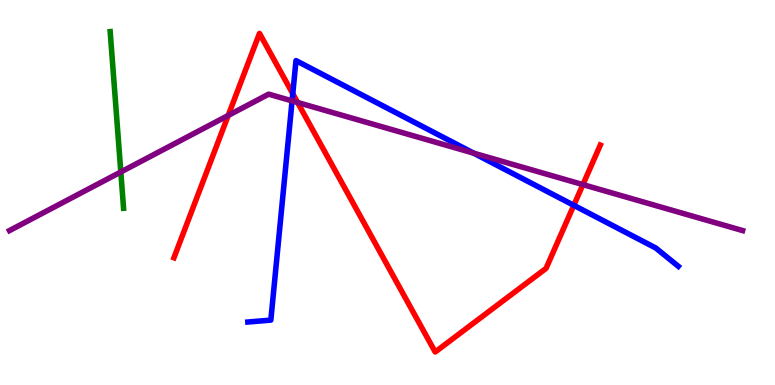[{'lines': ['blue', 'red'], 'intersections': [{'x': 3.78, 'y': 7.57}, {'x': 7.4, 'y': 4.67}]}, {'lines': ['green', 'red'], 'intersections': []}, {'lines': ['purple', 'red'], 'intersections': [{'x': 2.94, 'y': 7.0}, {'x': 3.84, 'y': 7.34}, {'x': 7.52, 'y': 5.21}]}, {'lines': ['blue', 'green'], 'intersections': []}, {'lines': ['blue', 'purple'], 'intersections': [{'x': 3.77, 'y': 7.38}, {'x': 6.11, 'y': 6.02}]}, {'lines': ['green', 'purple'], 'intersections': [{'x': 1.56, 'y': 5.53}]}]